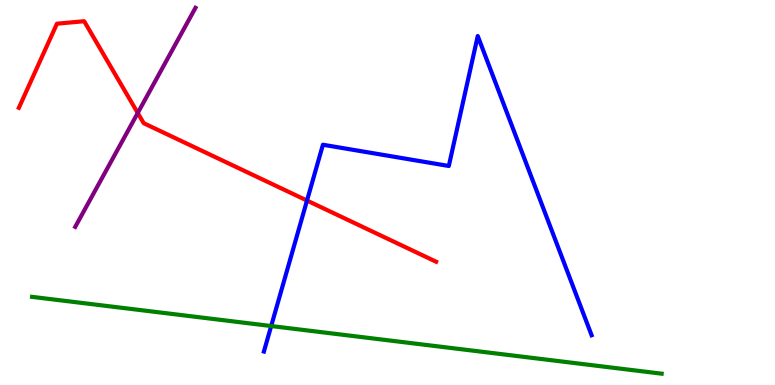[{'lines': ['blue', 'red'], 'intersections': [{'x': 3.96, 'y': 4.79}]}, {'lines': ['green', 'red'], 'intersections': []}, {'lines': ['purple', 'red'], 'intersections': [{'x': 1.78, 'y': 7.07}]}, {'lines': ['blue', 'green'], 'intersections': [{'x': 3.5, 'y': 1.53}]}, {'lines': ['blue', 'purple'], 'intersections': []}, {'lines': ['green', 'purple'], 'intersections': []}]